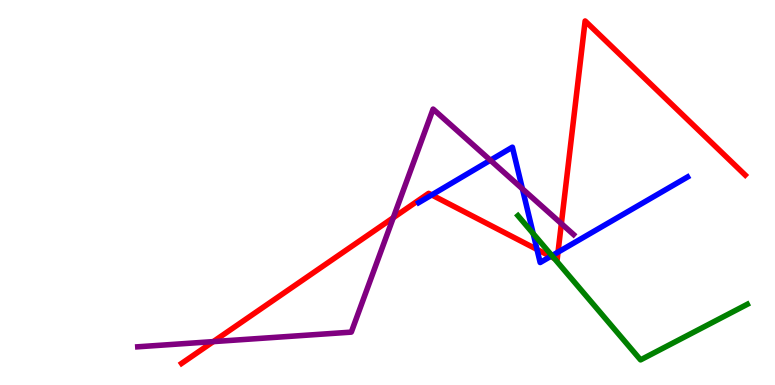[{'lines': ['blue', 'red'], 'intersections': [{'x': 5.57, 'y': 4.94}, {'x': 6.93, 'y': 3.52}, {'x': 7.1, 'y': 3.34}, {'x': 7.2, 'y': 3.45}]}, {'lines': ['green', 'red'], 'intersections': [{'x': 7.15, 'y': 3.29}]}, {'lines': ['purple', 'red'], 'intersections': [{'x': 2.75, 'y': 1.13}, {'x': 5.07, 'y': 4.34}, {'x': 7.24, 'y': 4.19}]}, {'lines': ['blue', 'green'], 'intersections': [{'x': 6.88, 'y': 3.93}, {'x': 7.12, 'y': 3.36}]}, {'lines': ['blue', 'purple'], 'intersections': [{'x': 6.33, 'y': 5.84}, {'x': 6.74, 'y': 5.09}]}, {'lines': ['green', 'purple'], 'intersections': []}]